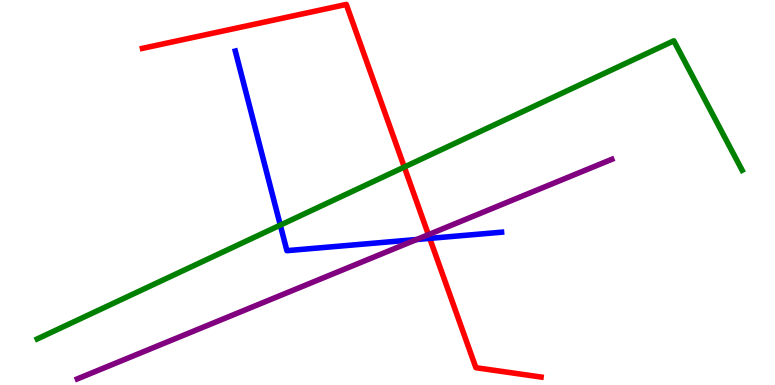[{'lines': ['blue', 'red'], 'intersections': [{'x': 5.55, 'y': 3.81}]}, {'lines': ['green', 'red'], 'intersections': [{'x': 5.22, 'y': 5.66}]}, {'lines': ['purple', 'red'], 'intersections': [{'x': 5.53, 'y': 3.9}]}, {'lines': ['blue', 'green'], 'intersections': [{'x': 3.62, 'y': 4.15}]}, {'lines': ['blue', 'purple'], 'intersections': [{'x': 5.38, 'y': 3.78}]}, {'lines': ['green', 'purple'], 'intersections': []}]